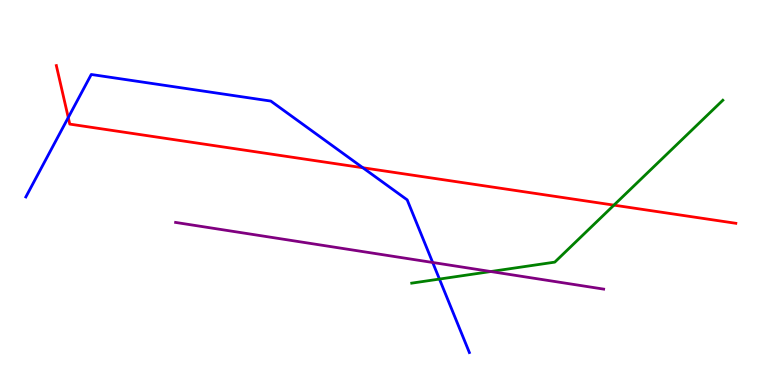[{'lines': ['blue', 'red'], 'intersections': [{'x': 0.881, 'y': 6.95}, {'x': 4.68, 'y': 5.64}]}, {'lines': ['green', 'red'], 'intersections': [{'x': 7.92, 'y': 4.67}]}, {'lines': ['purple', 'red'], 'intersections': []}, {'lines': ['blue', 'green'], 'intersections': [{'x': 5.67, 'y': 2.75}]}, {'lines': ['blue', 'purple'], 'intersections': [{'x': 5.58, 'y': 3.18}]}, {'lines': ['green', 'purple'], 'intersections': [{'x': 6.33, 'y': 2.95}]}]